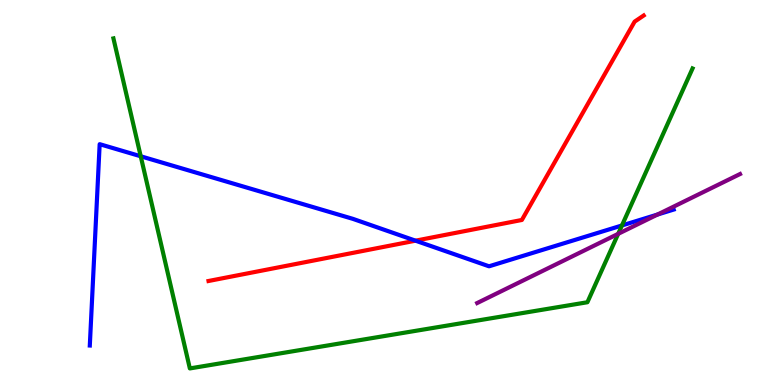[{'lines': ['blue', 'red'], 'intersections': [{'x': 5.36, 'y': 3.75}]}, {'lines': ['green', 'red'], 'intersections': []}, {'lines': ['purple', 'red'], 'intersections': []}, {'lines': ['blue', 'green'], 'intersections': [{'x': 1.82, 'y': 5.94}, {'x': 8.03, 'y': 4.14}]}, {'lines': ['blue', 'purple'], 'intersections': [{'x': 8.48, 'y': 4.43}]}, {'lines': ['green', 'purple'], 'intersections': [{'x': 7.98, 'y': 3.93}]}]